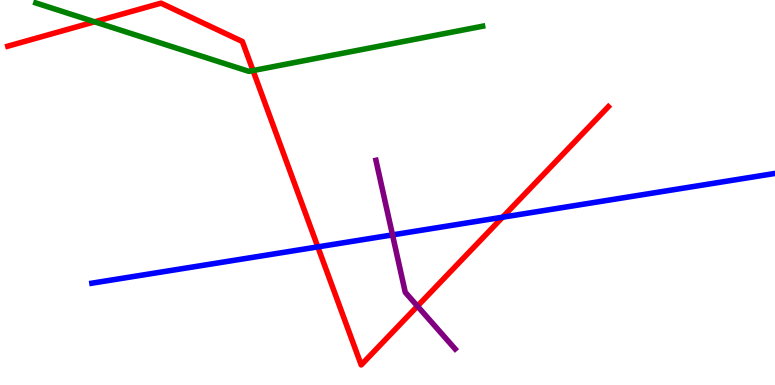[{'lines': ['blue', 'red'], 'intersections': [{'x': 4.1, 'y': 3.59}, {'x': 6.48, 'y': 4.36}]}, {'lines': ['green', 'red'], 'intersections': [{'x': 1.22, 'y': 9.43}, {'x': 3.26, 'y': 8.17}]}, {'lines': ['purple', 'red'], 'intersections': [{'x': 5.39, 'y': 2.05}]}, {'lines': ['blue', 'green'], 'intersections': []}, {'lines': ['blue', 'purple'], 'intersections': [{'x': 5.06, 'y': 3.9}]}, {'lines': ['green', 'purple'], 'intersections': []}]